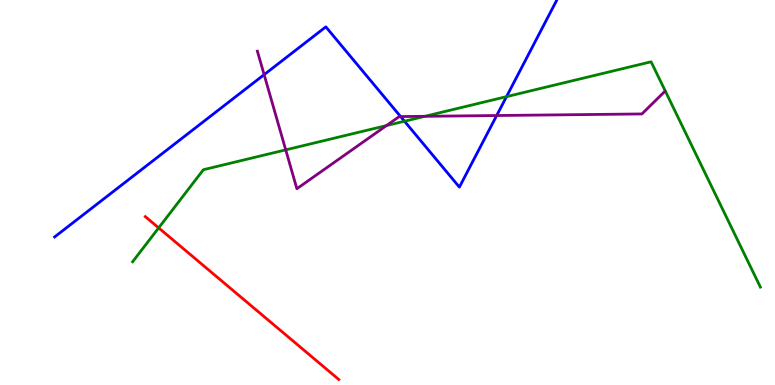[{'lines': ['blue', 'red'], 'intersections': []}, {'lines': ['green', 'red'], 'intersections': [{'x': 2.05, 'y': 4.08}]}, {'lines': ['purple', 'red'], 'intersections': []}, {'lines': ['blue', 'green'], 'intersections': [{'x': 5.22, 'y': 6.85}, {'x': 6.54, 'y': 7.49}]}, {'lines': ['blue', 'purple'], 'intersections': [{'x': 3.41, 'y': 8.06}, {'x': 5.17, 'y': 6.97}, {'x': 6.41, 'y': 7.0}]}, {'lines': ['green', 'purple'], 'intersections': [{'x': 3.69, 'y': 6.11}, {'x': 4.99, 'y': 6.74}, {'x': 5.48, 'y': 6.98}]}]